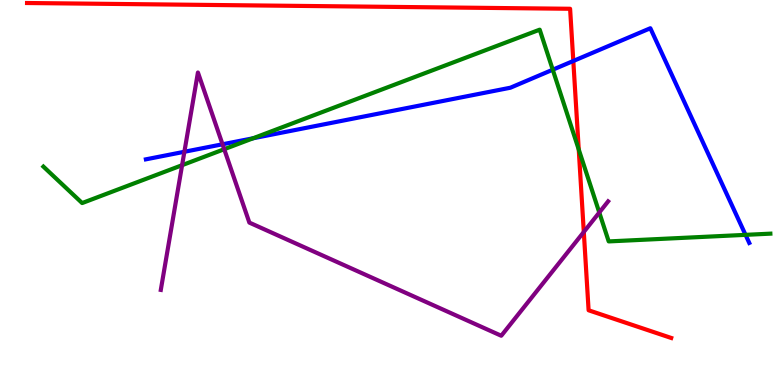[{'lines': ['blue', 'red'], 'intersections': [{'x': 7.4, 'y': 8.42}]}, {'lines': ['green', 'red'], 'intersections': [{'x': 7.47, 'y': 6.12}]}, {'lines': ['purple', 'red'], 'intersections': [{'x': 7.53, 'y': 3.98}]}, {'lines': ['blue', 'green'], 'intersections': [{'x': 3.27, 'y': 6.41}, {'x': 7.13, 'y': 8.19}, {'x': 9.62, 'y': 3.9}]}, {'lines': ['blue', 'purple'], 'intersections': [{'x': 2.38, 'y': 6.06}, {'x': 2.87, 'y': 6.25}]}, {'lines': ['green', 'purple'], 'intersections': [{'x': 2.35, 'y': 5.71}, {'x': 2.89, 'y': 6.12}, {'x': 7.73, 'y': 4.48}]}]